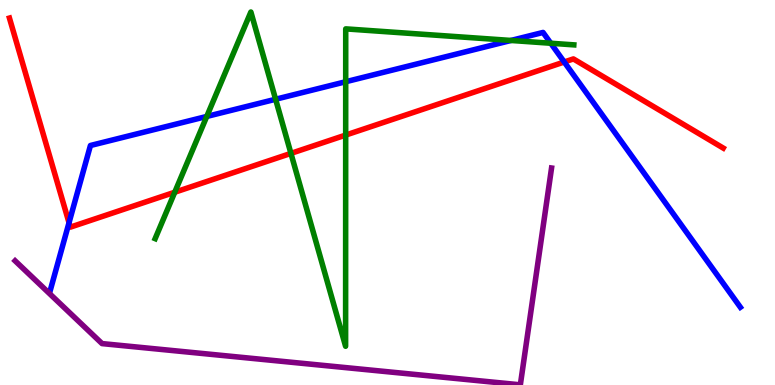[{'lines': ['blue', 'red'], 'intersections': [{'x': 0.891, 'y': 4.21}, {'x': 7.28, 'y': 8.39}]}, {'lines': ['green', 'red'], 'intersections': [{'x': 2.25, 'y': 5.01}, {'x': 3.75, 'y': 6.02}, {'x': 4.46, 'y': 6.49}]}, {'lines': ['purple', 'red'], 'intersections': []}, {'lines': ['blue', 'green'], 'intersections': [{'x': 2.67, 'y': 6.98}, {'x': 3.56, 'y': 7.42}, {'x': 4.46, 'y': 7.88}, {'x': 6.59, 'y': 8.95}, {'x': 7.11, 'y': 8.88}]}, {'lines': ['blue', 'purple'], 'intersections': []}, {'lines': ['green', 'purple'], 'intersections': []}]